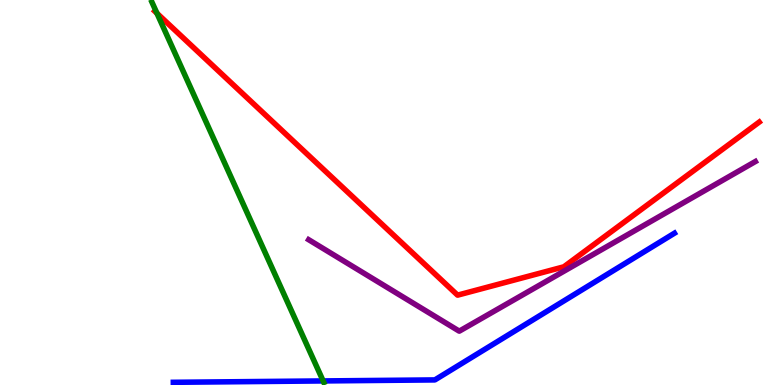[{'lines': ['blue', 'red'], 'intersections': []}, {'lines': ['green', 'red'], 'intersections': [{'x': 2.03, 'y': 9.65}]}, {'lines': ['purple', 'red'], 'intersections': []}, {'lines': ['blue', 'green'], 'intersections': [{'x': 4.17, 'y': 0.106}]}, {'lines': ['blue', 'purple'], 'intersections': []}, {'lines': ['green', 'purple'], 'intersections': []}]